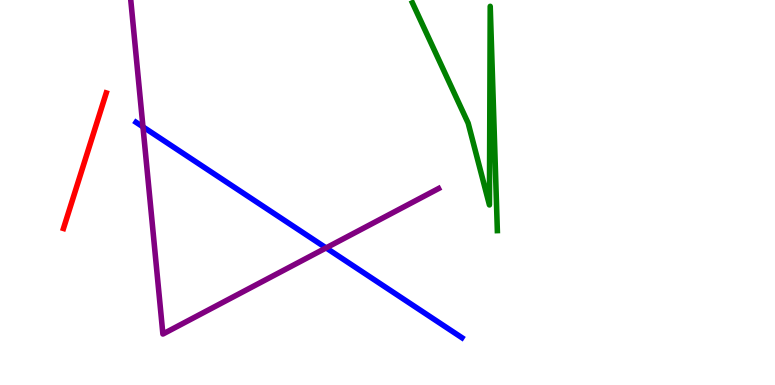[{'lines': ['blue', 'red'], 'intersections': []}, {'lines': ['green', 'red'], 'intersections': []}, {'lines': ['purple', 'red'], 'intersections': []}, {'lines': ['blue', 'green'], 'intersections': []}, {'lines': ['blue', 'purple'], 'intersections': [{'x': 1.84, 'y': 6.7}, {'x': 4.21, 'y': 3.56}]}, {'lines': ['green', 'purple'], 'intersections': []}]